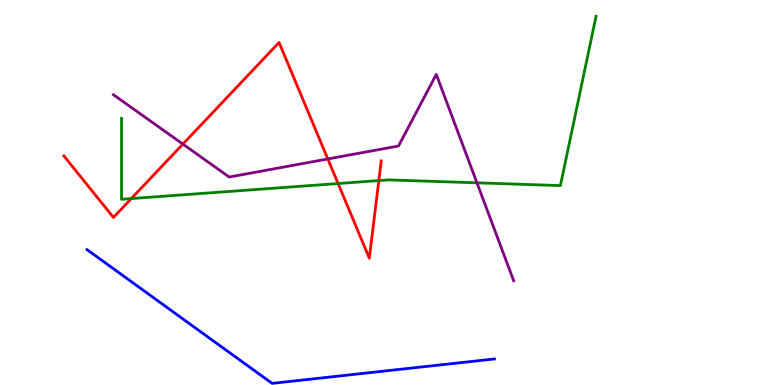[{'lines': ['blue', 'red'], 'intersections': []}, {'lines': ['green', 'red'], 'intersections': [{'x': 1.69, 'y': 4.84}, {'x': 4.36, 'y': 5.23}, {'x': 4.89, 'y': 5.31}]}, {'lines': ['purple', 'red'], 'intersections': [{'x': 2.36, 'y': 6.26}, {'x': 4.23, 'y': 5.87}]}, {'lines': ['blue', 'green'], 'intersections': []}, {'lines': ['blue', 'purple'], 'intersections': []}, {'lines': ['green', 'purple'], 'intersections': [{'x': 6.15, 'y': 5.25}]}]